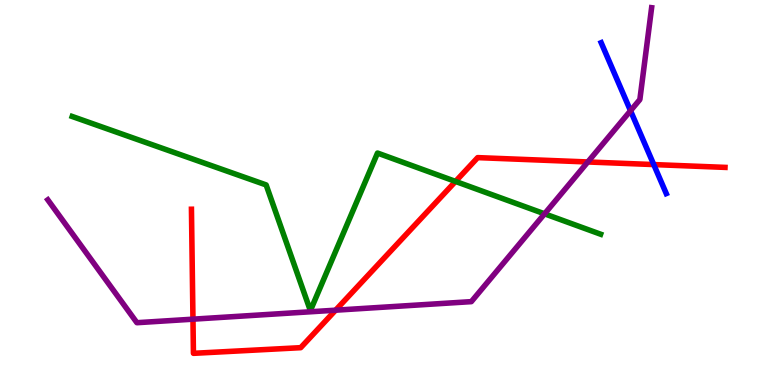[{'lines': ['blue', 'red'], 'intersections': [{'x': 8.44, 'y': 5.73}]}, {'lines': ['green', 'red'], 'intersections': [{'x': 5.88, 'y': 5.29}]}, {'lines': ['purple', 'red'], 'intersections': [{'x': 2.49, 'y': 1.71}, {'x': 4.33, 'y': 1.94}, {'x': 7.58, 'y': 5.79}]}, {'lines': ['blue', 'green'], 'intersections': []}, {'lines': ['blue', 'purple'], 'intersections': [{'x': 8.14, 'y': 7.12}]}, {'lines': ['green', 'purple'], 'intersections': [{'x': 7.03, 'y': 4.45}]}]